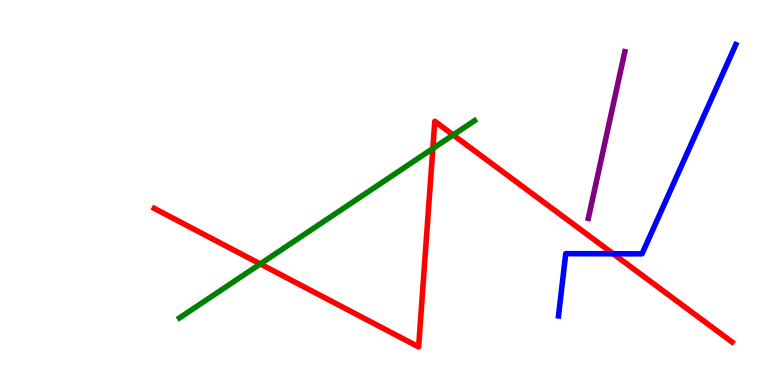[{'lines': ['blue', 'red'], 'intersections': [{'x': 7.91, 'y': 3.41}]}, {'lines': ['green', 'red'], 'intersections': [{'x': 3.36, 'y': 3.14}, {'x': 5.58, 'y': 6.14}, {'x': 5.85, 'y': 6.49}]}, {'lines': ['purple', 'red'], 'intersections': []}, {'lines': ['blue', 'green'], 'intersections': []}, {'lines': ['blue', 'purple'], 'intersections': []}, {'lines': ['green', 'purple'], 'intersections': []}]